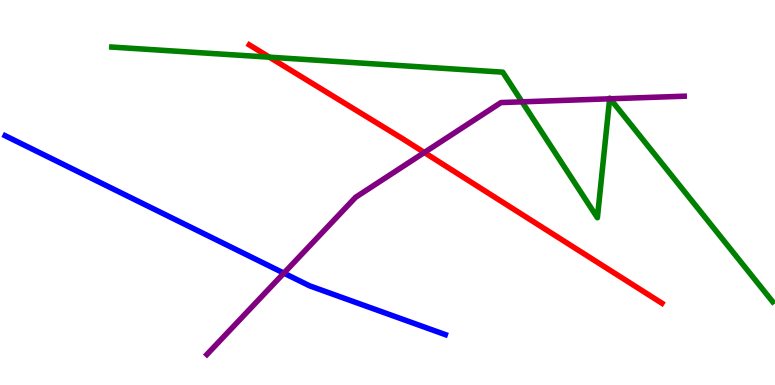[{'lines': ['blue', 'red'], 'intersections': []}, {'lines': ['green', 'red'], 'intersections': [{'x': 3.48, 'y': 8.51}]}, {'lines': ['purple', 'red'], 'intersections': [{'x': 5.48, 'y': 6.04}]}, {'lines': ['blue', 'green'], 'intersections': []}, {'lines': ['blue', 'purple'], 'intersections': [{'x': 3.66, 'y': 2.91}]}, {'lines': ['green', 'purple'], 'intersections': [{'x': 6.74, 'y': 7.36}, {'x': 7.87, 'y': 7.43}, {'x': 7.87, 'y': 7.43}]}]